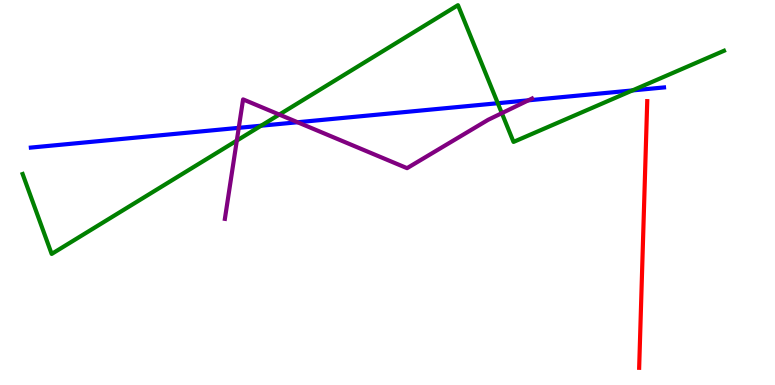[{'lines': ['blue', 'red'], 'intersections': []}, {'lines': ['green', 'red'], 'intersections': []}, {'lines': ['purple', 'red'], 'intersections': []}, {'lines': ['blue', 'green'], 'intersections': [{'x': 3.37, 'y': 6.73}, {'x': 6.42, 'y': 7.32}, {'x': 8.16, 'y': 7.65}]}, {'lines': ['blue', 'purple'], 'intersections': [{'x': 3.08, 'y': 6.68}, {'x': 3.84, 'y': 6.82}, {'x': 6.82, 'y': 7.39}]}, {'lines': ['green', 'purple'], 'intersections': [{'x': 3.06, 'y': 6.35}, {'x': 3.6, 'y': 7.02}, {'x': 6.48, 'y': 7.06}]}]